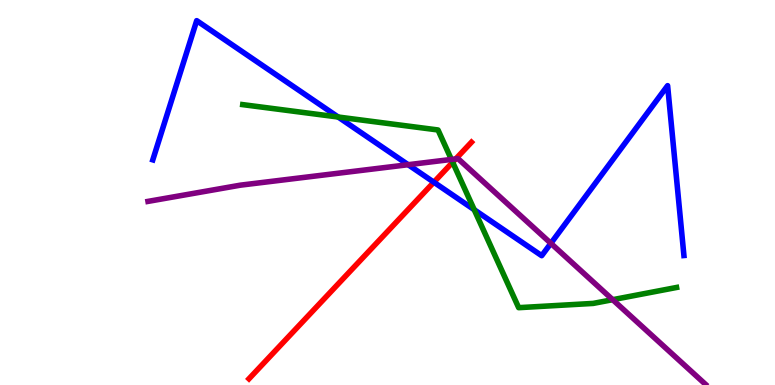[{'lines': ['blue', 'red'], 'intersections': [{'x': 5.6, 'y': 5.27}]}, {'lines': ['green', 'red'], 'intersections': [{'x': 5.84, 'y': 5.79}]}, {'lines': ['purple', 'red'], 'intersections': [{'x': 5.88, 'y': 5.87}]}, {'lines': ['blue', 'green'], 'intersections': [{'x': 4.36, 'y': 6.96}, {'x': 6.12, 'y': 4.55}]}, {'lines': ['blue', 'purple'], 'intersections': [{'x': 5.27, 'y': 5.72}, {'x': 7.11, 'y': 3.68}]}, {'lines': ['green', 'purple'], 'intersections': [{'x': 5.82, 'y': 5.86}, {'x': 7.91, 'y': 2.22}]}]